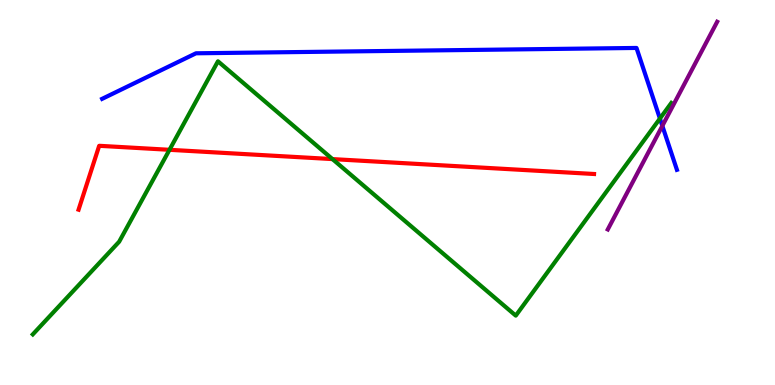[{'lines': ['blue', 'red'], 'intersections': []}, {'lines': ['green', 'red'], 'intersections': [{'x': 2.19, 'y': 6.11}, {'x': 4.29, 'y': 5.87}]}, {'lines': ['purple', 'red'], 'intersections': []}, {'lines': ['blue', 'green'], 'intersections': [{'x': 8.52, 'y': 6.92}]}, {'lines': ['blue', 'purple'], 'intersections': [{'x': 8.55, 'y': 6.73}]}, {'lines': ['green', 'purple'], 'intersections': []}]